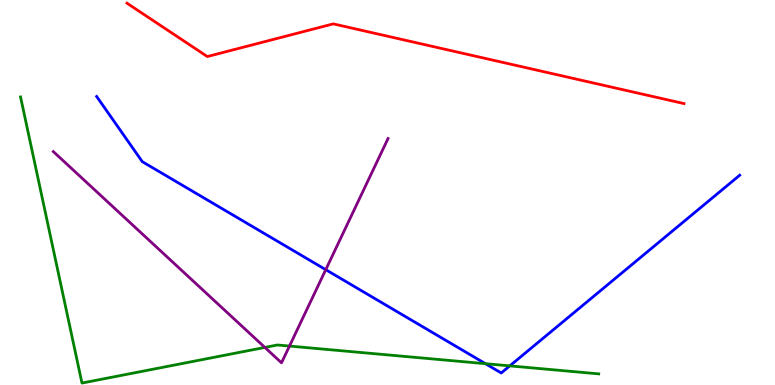[{'lines': ['blue', 'red'], 'intersections': []}, {'lines': ['green', 'red'], 'intersections': []}, {'lines': ['purple', 'red'], 'intersections': []}, {'lines': ['blue', 'green'], 'intersections': [{'x': 6.26, 'y': 0.554}, {'x': 6.58, 'y': 0.497}]}, {'lines': ['blue', 'purple'], 'intersections': [{'x': 4.2, 'y': 3.0}]}, {'lines': ['green', 'purple'], 'intersections': [{'x': 3.42, 'y': 0.976}, {'x': 3.74, 'y': 1.01}]}]